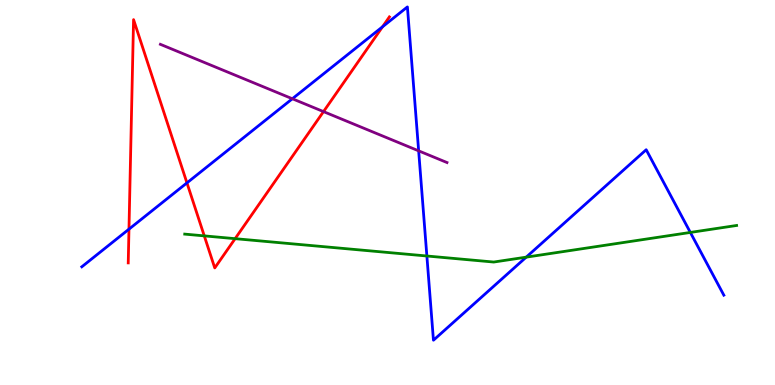[{'lines': ['blue', 'red'], 'intersections': [{'x': 1.66, 'y': 4.05}, {'x': 2.41, 'y': 5.25}, {'x': 4.94, 'y': 9.3}]}, {'lines': ['green', 'red'], 'intersections': [{'x': 2.64, 'y': 3.87}, {'x': 3.03, 'y': 3.8}]}, {'lines': ['purple', 'red'], 'intersections': [{'x': 4.17, 'y': 7.1}]}, {'lines': ['blue', 'green'], 'intersections': [{'x': 5.51, 'y': 3.35}, {'x': 6.79, 'y': 3.32}, {'x': 8.91, 'y': 3.96}]}, {'lines': ['blue', 'purple'], 'intersections': [{'x': 3.77, 'y': 7.43}, {'x': 5.4, 'y': 6.08}]}, {'lines': ['green', 'purple'], 'intersections': []}]